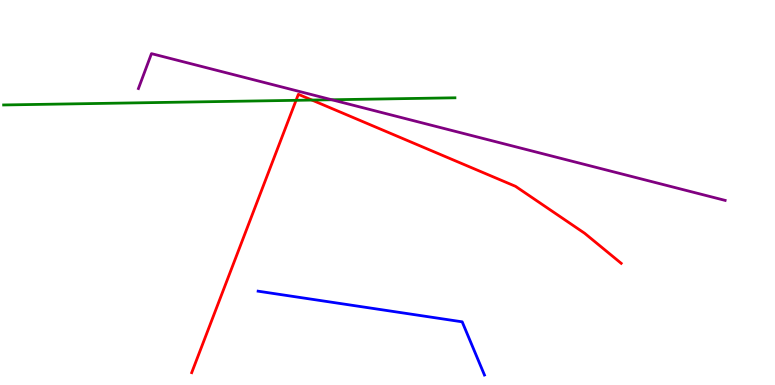[{'lines': ['blue', 'red'], 'intersections': []}, {'lines': ['green', 'red'], 'intersections': [{'x': 3.82, 'y': 7.39}, {'x': 4.03, 'y': 7.4}]}, {'lines': ['purple', 'red'], 'intersections': []}, {'lines': ['blue', 'green'], 'intersections': []}, {'lines': ['blue', 'purple'], 'intersections': []}, {'lines': ['green', 'purple'], 'intersections': [{'x': 4.28, 'y': 7.41}]}]